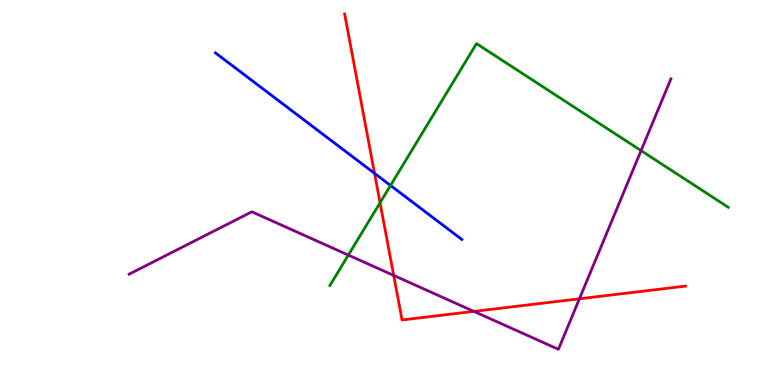[{'lines': ['blue', 'red'], 'intersections': [{'x': 4.83, 'y': 5.5}]}, {'lines': ['green', 'red'], 'intersections': [{'x': 4.9, 'y': 4.73}]}, {'lines': ['purple', 'red'], 'intersections': [{'x': 5.08, 'y': 2.85}, {'x': 6.11, 'y': 1.91}, {'x': 7.48, 'y': 2.24}]}, {'lines': ['blue', 'green'], 'intersections': [{'x': 5.04, 'y': 5.18}]}, {'lines': ['blue', 'purple'], 'intersections': []}, {'lines': ['green', 'purple'], 'intersections': [{'x': 4.49, 'y': 3.37}, {'x': 8.27, 'y': 6.09}]}]